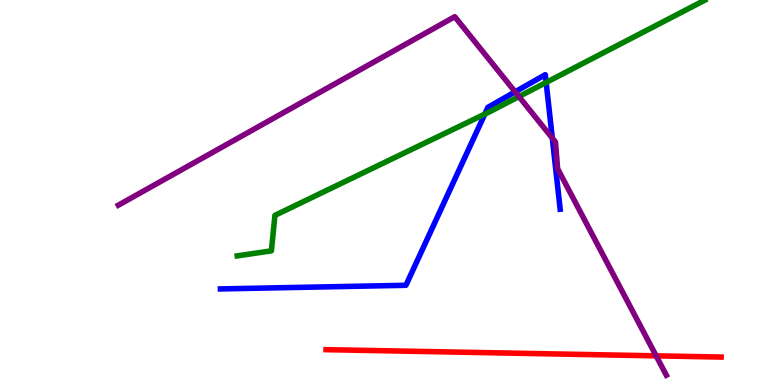[{'lines': ['blue', 'red'], 'intersections': []}, {'lines': ['green', 'red'], 'intersections': []}, {'lines': ['purple', 'red'], 'intersections': [{'x': 8.47, 'y': 0.757}]}, {'lines': ['blue', 'green'], 'intersections': [{'x': 6.26, 'y': 7.04}, {'x': 7.05, 'y': 7.86}]}, {'lines': ['blue', 'purple'], 'intersections': [{'x': 6.65, 'y': 7.61}, {'x': 7.13, 'y': 6.41}]}, {'lines': ['green', 'purple'], 'intersections': [{'x': 6.7, 'y': 7.49}]}]